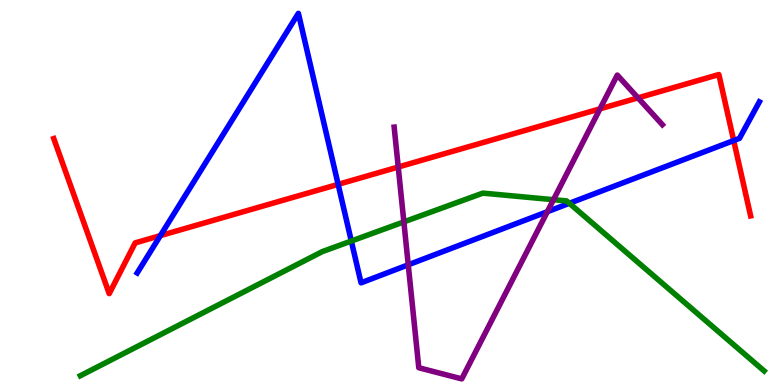[{'lines': ['blue', 'red'], 'intersections': [{'x': 2.07, 'y': 3.88}, {'x': 4.36, 'y': 5.21}, {'x': 9.47, 'y': 6.35}]}, {'lines': ['green', 'red'], 'intersections': []}, {'lines': ['purple', 'red'], 'intersections': [{'x': 5.14, 'y': 5.66}, {'x': 7.74, 'y': 7.17}, {'x': 8.23, 'y': 7.46}]}, {'lines': ['blue', 'green'], 'intersections': [{'x': 4.53, 'y': 3.74}, {'x': 7.35, 'y': 4.72}]}, {'lines': ['blue', 'purple'], 'intersections': [{'x': 5.27, 'y': 3.12}, {'x': 7.06, 'y': 4.5}]}, {'lines': ['green', 'purple'], 'intersections': [{'x': 5.21, 'y': 4.24}, {'x': 7.14, 'y': 4.81}]}]